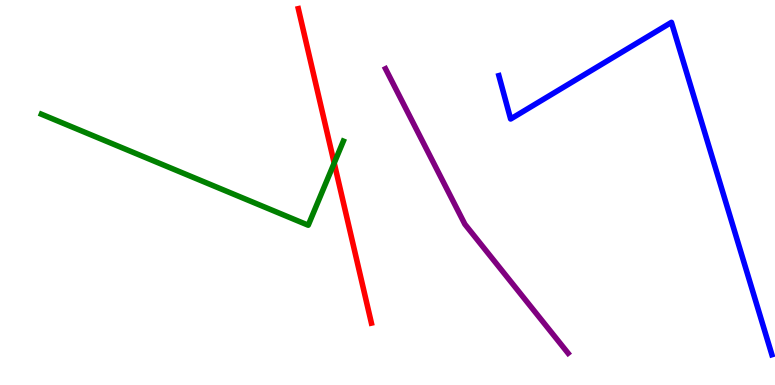[{'lines': ['blue', 'red'], 'intersections': []}, {'lines': ['green', 'red'], 'intersections': [{'x': 4.31, 'y': 5.76}]}, {'lines': ['purple', 'red'], 'intersections': []}, {'lines': ['blue', 'green'], 'intersections': []}, {'lines': ['blue', 'purple'], 'intersections': []}, {'lines': ['green', 'purple'], 'intersections': []}]